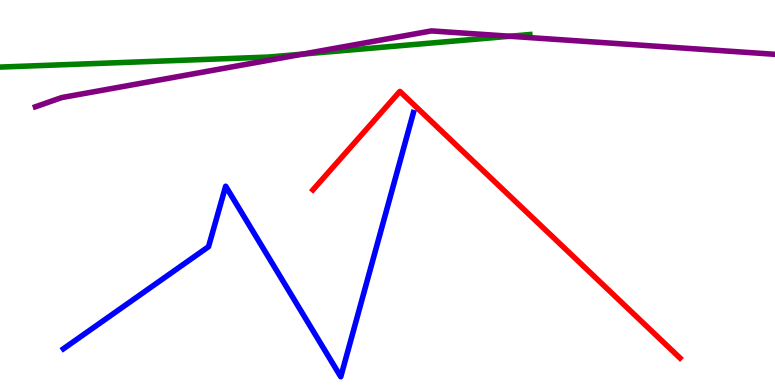[{'lines': ['blue', 'red'], 'intersections': []}, {'lines': ['green', 'red'], 'intersections': []}, {'lines': ['purple', 'red'], 'intersections': []}, {'lines': ['blue', 'green'], 'intersections': []}, {'lines': ['blue', 'purple'], 'intersections': []}, {'lines': ['green', 'purple'], 'intersections': [{'x': 3.91, 'y': 8.6}, {'x': 6.58, 'y': 9.06}]}]